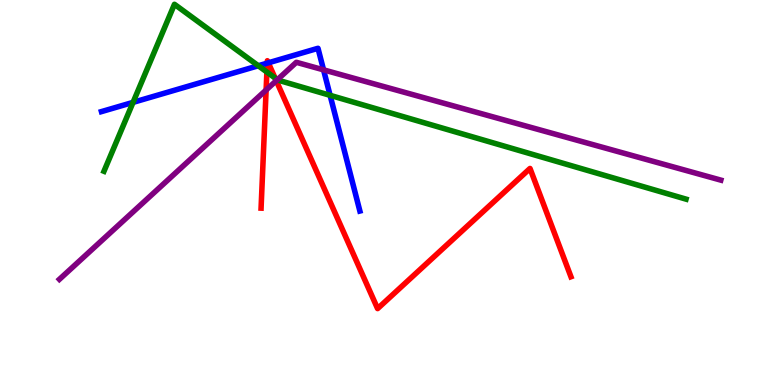[{'lines': ['blue', 'red'], 'intersections': [{'x': 3.45, 'y': 8.36}, {'x': 3.46, 'y': 8.37}]}, {'lines': ['green', 'red'], 'intersections': [{'x': 3.44, 'y': 8.13}, {'x': 3.55, 'y': 7.97}]}, {'lines': ['purple', 'red'], 'intersections': [{'x': 3.43, 'y': 7.66}, {'x': 3.56, 'y': 7.9}]}, {'lines': ['blue', 'green'], 'intersections': [{'x': 1.72, 'y': 7.34}, {'x': 3.33, 'y': 8.29}, {'x': 4.26, 'y': 7.52}]}, {'lines': ['blue', 'purple'], 'intersections': [{'x': 4.17, 'y': 8.19}]}, {'lines': ['green', 'purple'], 'intersections': [{'x': 3.58, 'y': 7.93}]}]